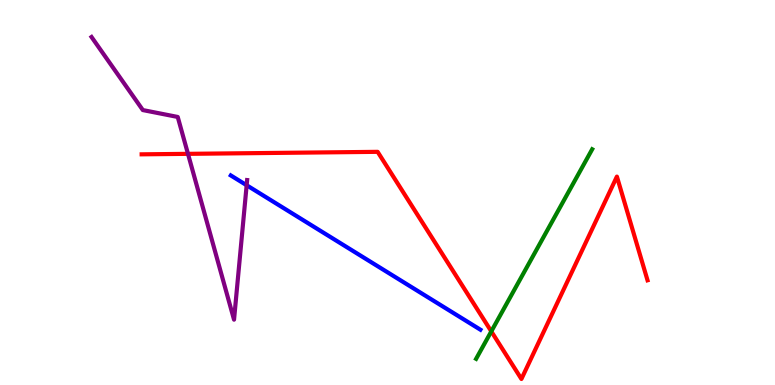[{'lines': ['blue', 'red'], 'intersections': []}, {'lines': ['green', 'red'], 'intersections': [{'x': 6.34, 'y': 1.39}]}, {'lines': ['purple', 'red'], 'intersections': [{'x': 2.43, 'y': 6.0}]}, {'lines': ['blue', 'green'], 'intersections': []}, {'lines': ['blue', 'purple'], 'intersections': [{'x': 3.18, 'y': 5.19}]}, {'lines': ['green', 'purple'], 'intersections': []}]